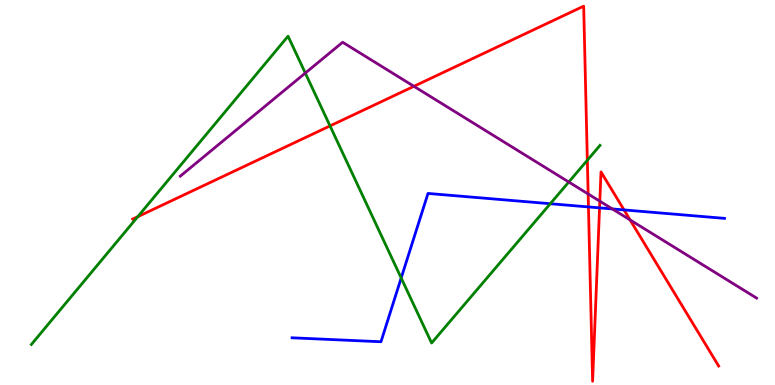[{'lines': ['blue', 'red'], 'intersections': [{'x': 7.59, 'y': 4.63}, {'x': 7.74, 'y': 4.6}, {'x': 8.05, 'y': 4.55}]}, {'lines': ['green', 'red'], 'intersections': [{'x': 1.78, 'y': 4.37}, {'x': 4.26, 'y': 6.73}, {'x': 7.58, 'y': 5.84}]}, {'lines': ['purple', 'red'], 'intersections': [{'x': 5.34, 'y': 7.76}, {'x': 7.59, 'y': 4.96}, {'x': 7.74, 'y': 4.77}, {'x': 8.13, 'y': 4.29}]}, {'lines': ['blue', 'green'], 'intersections': [{'x': 5.18, 'y': 2.78}, {'x': 7.1, 'y': 4.71}]}, {'lines': ['blue', 'purple'], 'intersections': [{'x': 7.9, 'y': 4.57}]}, {'lines': ['green', 'purple'], 'intersections': [{'x': 3.94, 'y': 8.1}, {'x': 7.34, 'y': 5.27}]}]